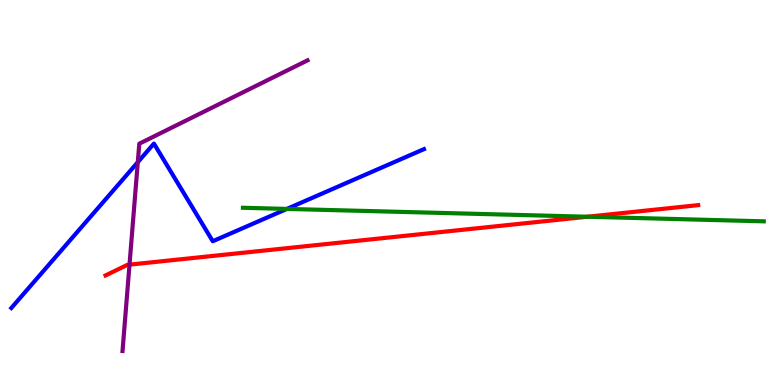[{'lines': ['blue', 'red'], 'intersections': []}, {'lines': ['green', 'red'], 'intersections': [{'x': 7.58, 'y': 4.37}]}, {'lines': ['purple', 'red'], 'intersections': [{'x': 1.67, 'y': 3.13}]}, {'lines': ['blue', 'green'], 'intersections': [{'x': 3.7, 'y': 4.57}]}, {'lines': ['blue', 'purple'], 'intersections': [{'x': 1.78, 'y': 5.79}]}, {'lines': ['green', 'purple'], 'intersections': []}]